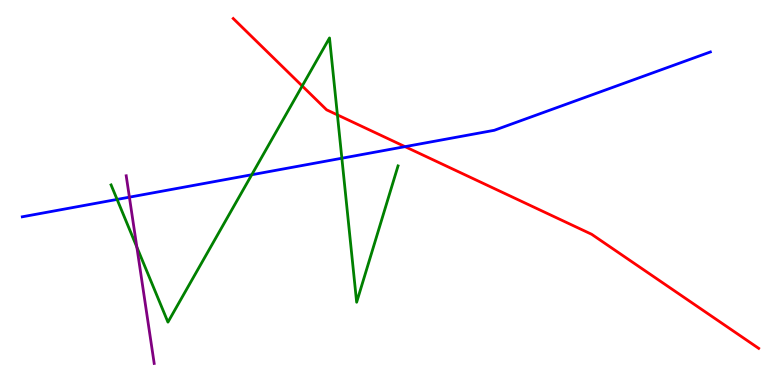[{'lines': ['blue', 'red'], 'intersections': [{'x': 5.23, 'y': 6.19}]}, {'lines': ['green', 'red'], 'intersections': [{'x': 3.9, 'y': 7.77}, {'x': 4.35, 'y': 7.02}]}, {'lines': ['purple', 'red'], 'intersections': []}, {'lines': ['blue', 'green'], 'intersections': [{'x': 1.51, 'y': 4.82}, {'x': 3.25, 'y': 5.46}, {'x': 4.41, 'y': 5.89}]}, {'lines': ['blue', 'purple'], 'intersections': [{'x': 1.67, 'y': 4.88}]}, {'lines': ['green', 'purple'], 'intersections': [{'x': 1.77, 'y': 3.58}]}]